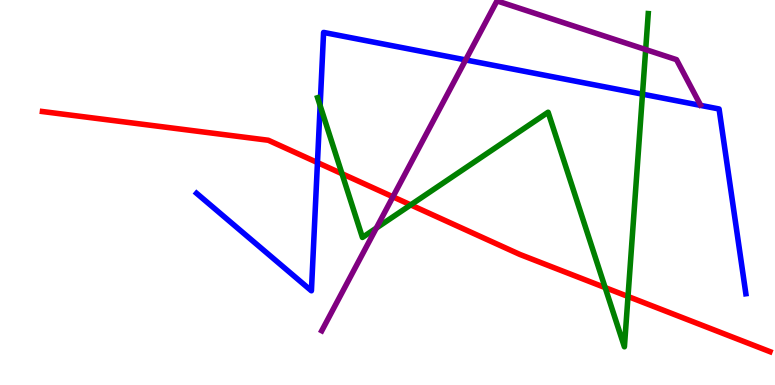[{'lines': ['blue', 'red'], 'intersections': [{'x': 4.1, 'y': 5.78}]}, {'lines': ['green', 'red'], 'intersections': [{'x': 4.41, 'y': 5.49}, {'x': 5.3, 'y': 4.68}, {'x': 7.81, 'y': 2.53}, {'x': 8.1, 'y': 2.3}]}, {'lines': ['purple', 'red'], 'intersections': [{'x': 5.07, 'y': 4.89}]}, {'lines': ['blue', 'green'], 'intersections': [{'x': 4.13, 'y': 7.26}, {'x': 8.29, 'y': 7.55}]}, {'lines': ['blue', 'purple'], 'intersections': [{'x': 6.01, 'y': 8.44}]}, {'lines': ['green', 'purple'], 'intersections': [{'x': 4.86, 'y': 4.08}, {'x': 8.33, 'y': 8.71}]}]